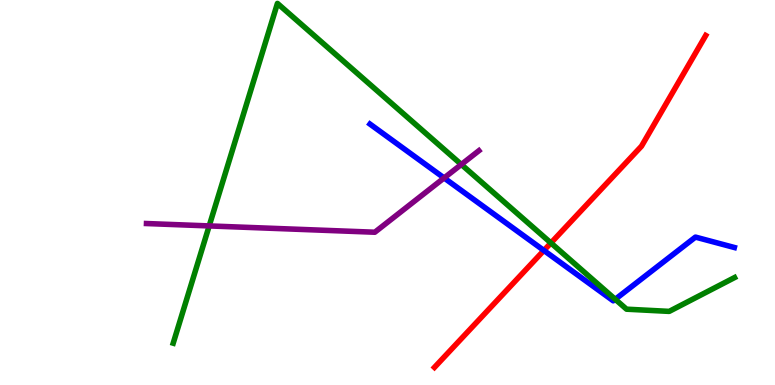[{'lines': ['blue', 'red'], 'intersections': [{'x': 7.02, 'y': 3.49}]}, {'lines': ['green', 'red'], 'intersections': [{'x': 7.11, 'y': 3.69}]}, {'lines': ['purple', 'red'], 'intersections': []}, {'lines': ['blue', 'green'], 'intersections': [{'x': 7.94, 'y': 2.23}]}, {'lines': ['blue', 'purple'], 'intersections': [{'x': 5.73, 'y': 5.38}]}, {'lines': ['green', 'purple'], 'intersections': [{'x': 2.7, 'y': 4.13}, {'x': 5.95, 'y': 5.73}]}]